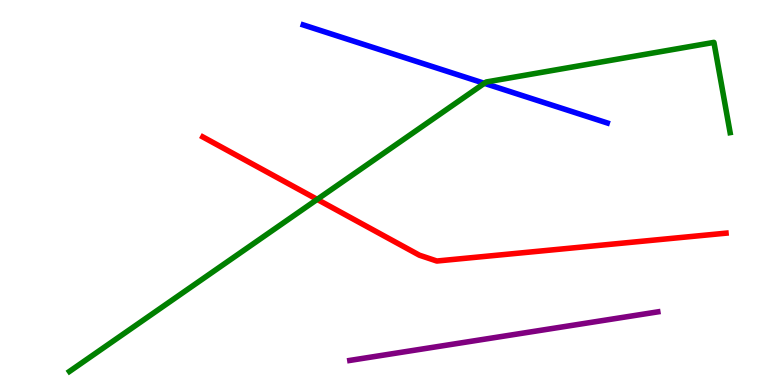[{'lines': ['blue', 'red'], 'intersections': []}, {'lines': ['green', 'red'], 'intersections': [{'x': 4.09, 'y': 4.82}]}, {'lines': ['purple', 'red'], 'intersections': []}, {'lines': ['blue', 'green'], 'intersections': [{'x': 6.25, 'y': 7.84}]}, {'lines': ['blue', 'purple'], 'intersections': []}, {'lines': ['green', 'purple'], 'intersections': []}]